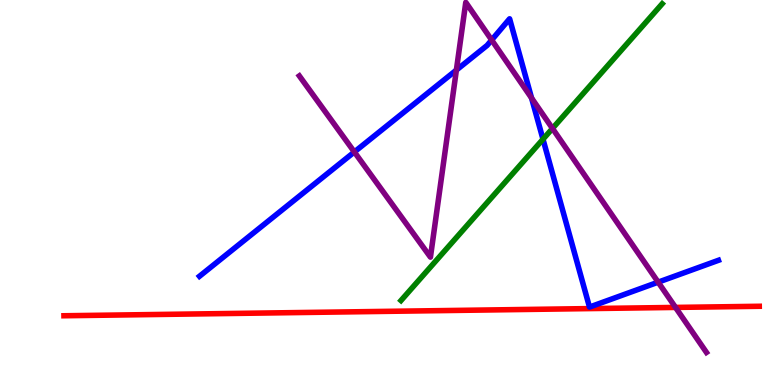[{'lines': ['blue', 'red'], 'intersections': []}, {'lines': ['green', 'red'], 'intersections': []}, {'lines': ['purple', 'red'], 'intersections': [{'x': 8.72, 'y': 2.02}]}, {'lines': ['blue', 'green'], 'intersections': [{'x': 7.01, 'y': 6.38}]}, {'lines': ['blue', 'purple'], 'intersections': [{'x': 4.57, 'y': 6.05}, {'x': 5.89, 'y': 8.18}, {'x': 6.34, 'y': 8.96}, {'x': 6.86, 'y': 7.45}, {'x': 8.49, 'y': 2.67}]}, {'lines': ['green', 'purple'], 'intersections': [{'x': 7.13, 'y': 6.66}]}]